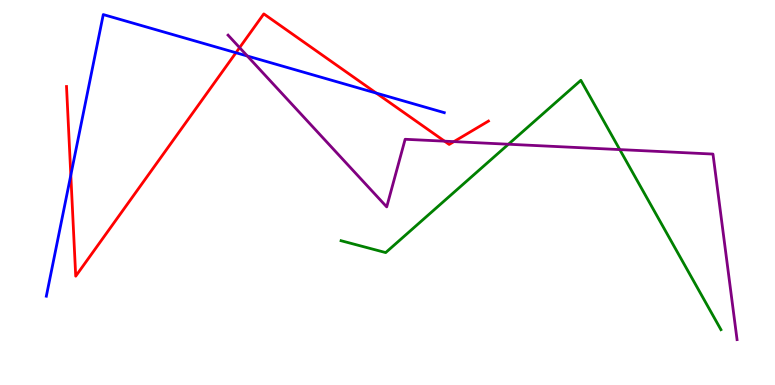[{'lines': ['blue', 'red'], 'intersections': [{'x': 0.914, 'y': 5.45}, {'x': 3.04, 'y': 8.63}, {'x': 4.86, 'y': 7.58}]}, {'lines': ['green', 'red'], 'intersections': []}, {'lines': ['purple', 'red'], 'intersections': [{'x': 3.09, 'y': 8.76}, {'x': 5.74, 'y': 6.33}, {'x': 5.86, 'y': 6.32}]}, {'lines': ['blue', 'green'], 'intersections': []}, {'lines': ['blue', 'purple'], 'intersections': [{'x': 3.19, 'y': 8.55}]}, {'lines': ['green', 'purple'], 'intersections': [{'x': 6.56, 'y': 6.25}, {'x': 8.0, 'y': 6.11}]}]